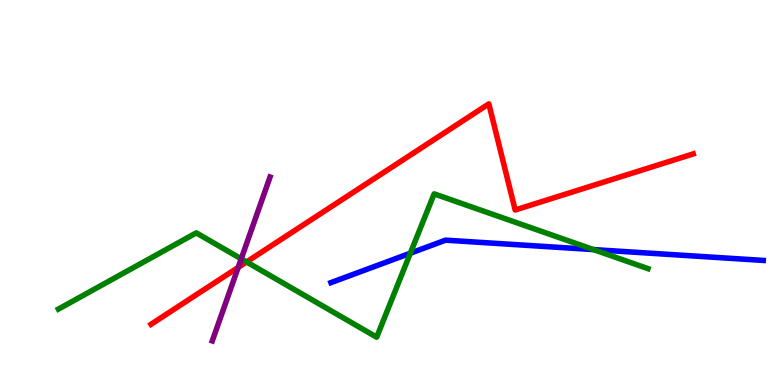[{'lines': ['blue', 'red'], 'intersections': []}, {'lines': ['green', 'red'], 'intersections': [{'x': 3.18, 'y': 3.2}]}, {'lines': ['purple', 'red'], 'intersections': [{'x': 3.07, 'y': 3.05}]}, {'lines': ['blue', 'green'], 'intersections': [{'x': 5.29, 'y': 3.42}, {'x': 7.66, 'y': 3.52}]}, {'lines': ['blue', 'purple'], 'intersections': []}, {'lines': ['green', 'purple'], 'intersections': [{'x': 3.11, 'y': 3.28}]}]